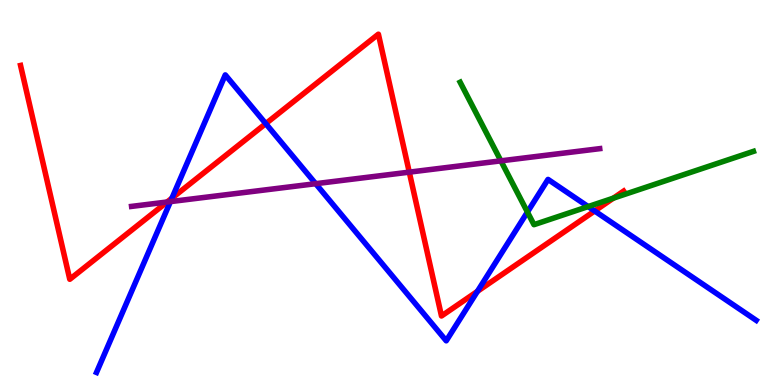[{'lines': ['blue', 'red'], 'intersections': [{'x': 2.22, 'y': 4.85}, {'x': 3.43, 'y': 6.79}, {'x': 6.16, 'y': 2.43}, {'x': 7.67, 'y': 4.52}]}, {'lines': ['green', 'red'], 'intersections': [{'x': 7.91, 'y': 4.85}]}, {'lines': ['purple', 'red'], 'intersections': [{'x': 2.16, 'y': 4.75}, {'x': 5.28, 'y': 5.53}]}, {'lines': ['blue', 'green'], 'intersections': [{'x': 6.81, 'y': 4.49}, {'x': 7.59, 'y': 4.63}]}, {'lines': ['blue', 'purple'], 'intersections': [{'x': 2.2, 'y': 4.76}, {'x': 4.07, 'y': 5.23}]}, {'lines': ['green', 'purple'], 'intersections': [{'x': 6.46, 'y': 5.82}]}]